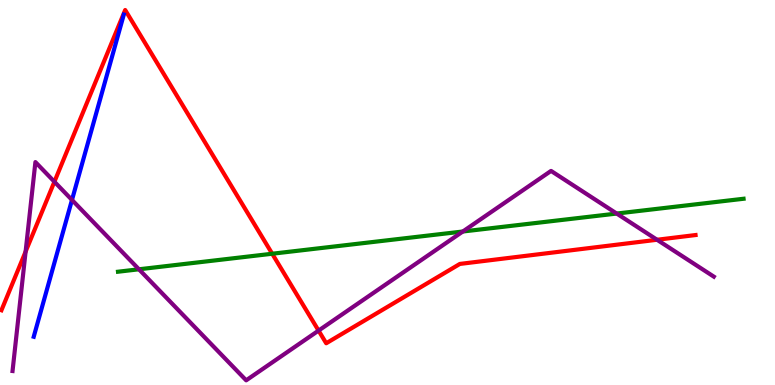[{'lines': ['blue', 'red'], 'intersections': []}, {'lines': ['green', 'red'], 'intersections': [{'x': 3.51, 'y': 3.41}]}, {'lines': ['purple', 'red'], 'intersections': [{'x': 0.33, 'y': 3.46}, {'x': 0.702, 'y': 5.28}, {'x': 4.11, 'y': 1.41}, {'x': 8.48, 'y': 3.77}]}, {'lines': ['blue', 'green'], 'intersections': []}, {'lines': ['blue', 'purple'], 'intersections': [{'x': 0.929, 'y': 4.81}]}, {'lines': ['green', 'purple'], 'intersections': [{'x': 1.79, 'y': 3.01}, {'x': 5.97, 'y': 3.99}, {'x': 7.96, 'y': 4.45}]}]